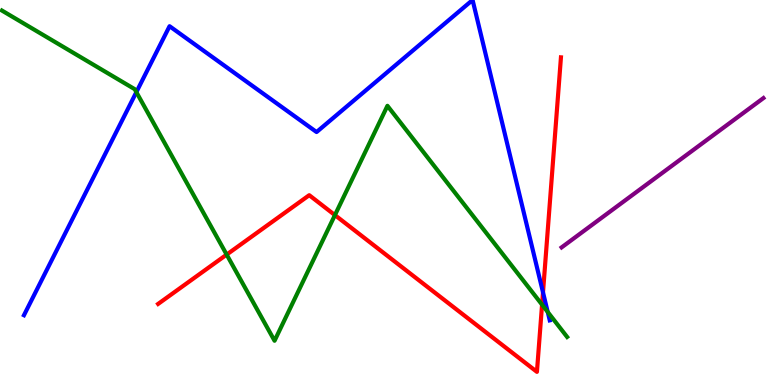[{'lines': ['blue', 'red'], 'intersections': [{'x': 7.01, 'y': 2.41}]}, {'lines': ['green', 'red'], 'intersections': [{'x': 2.92, 'y': 3.39}, {'x': 4.32, 'y': 4.41}, {'x': 6.99, 'y': 2.09}]}, {'lines': ['purple', 'red'], 'intersections': []}, {'lines': ['blue', 'green'], 'intersections': [{'x': 1.76, 'y': 7.61}, {'x': 7.07, 'y': 1.9}]}, {'lines': ['blue', 'purple'], 'intersections': []}, {'lines': ['green', 'purple'], 'intersections': []}]